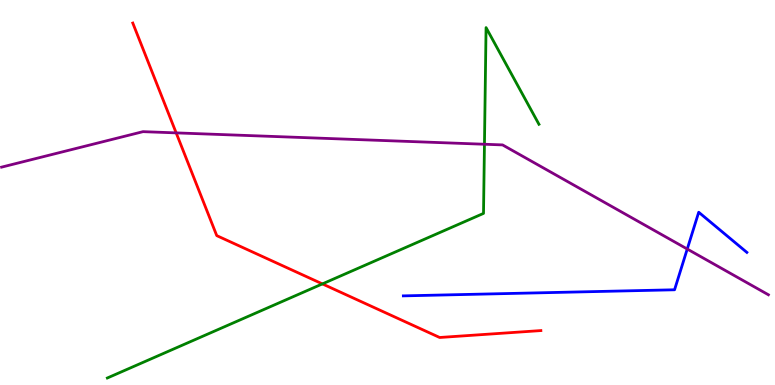[{'lines': ['blue', 'red'], 'intersections': []}, {'lines': ['green', 'red'], 'intersections': [{'x': 4.16, 'y': 2.63}]}, {'lines': ['purple', 'red'], 'intersections': [{'x': 2.27, 'y': 6.55}]}, {'lines': ['blue', 'green'], 'intersections': []}, {'lines': ['blue', 'purple'], 'intersections': [{'x': 8.87, 'y': 3.53}]}, {'lines': ['green', 'purple'], 'intersections': [{'x': 6.25, 'y': 6.25}]}]